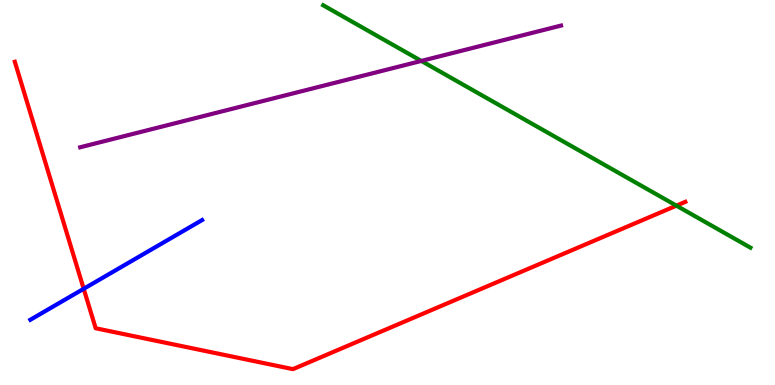[{'lines': ['blue', 'red'], 'intersections': [{'x': 1.08, 'y': 2.5}]}, {'lines': ['green', 'red'], 'intersections': [{'x': 8.73, 'y': 4.66}]}, {'lines': ['purple', 'red'], 'intersections': []}, {'lines': ['blue', 'green'], 'intersections': []}, {'lines': ['blue', 'purple'], 'intersections': []}, {'lines': ['green', 'purple'], 'intersections': [{'x': 5.44, 'y': 8.42}]}]